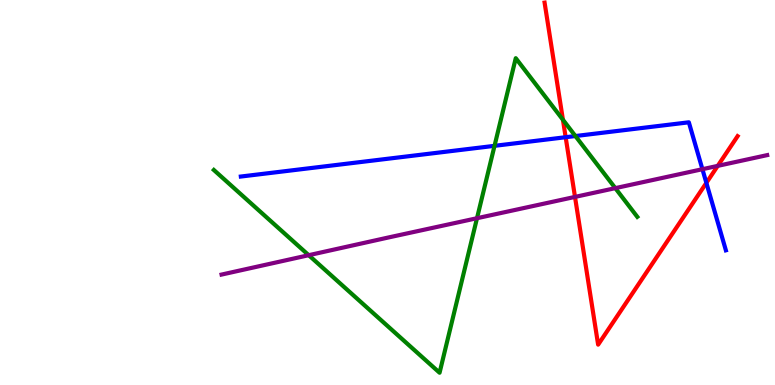[{'lines': ['blue', 'red'], 'intersections': [{'x': 7.3, 'y': 6.44}, {'x': 9.11, 'y': 5.25}]}, {'lines': ['green', 'red'], 'intersections': [{'x': 7.26, 'y': 6.89}]}, {'lines': ['purple', 'red'], 'intersections': [{'x': 7.42, 'y': 4.89}, {'x': 9.26, 'y': 5.69}]}, {'lines': ['blue', 'green'], 'intersections': [{'x': 6.38, 'y': 6.21}, {'x': 7.42, 'y': 6.47}]}, {'lines': ['blue', 'purple'], 'intersections': [{'x': 9.06, 'y': 5.61}]}, {'lines': ['green', 'purple'], 'intersections': [{'x': 3.98, 'y': 3.37}, {'x': 6.15, 'y': 4.33}, {'x': 7.94, 'y': 5.11}]}]